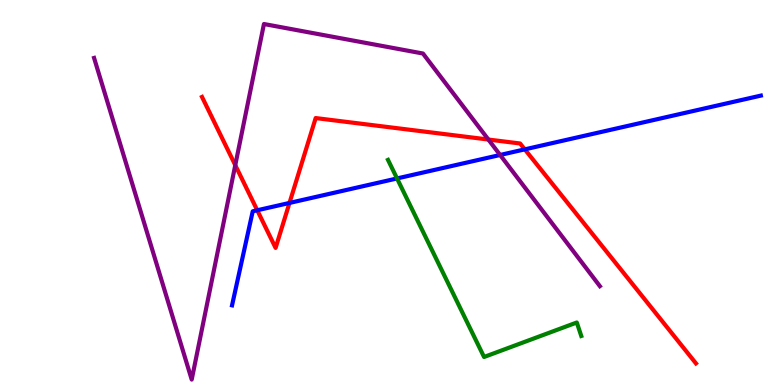[{'lines': ['blue', 'red'], 'intersections': [{'x': 3.32, 'y': 4.54}, {'x': 3.74, 'y': 4.73}, {'x': 6.77, 'y': 6.12}]}, {'lines': ['green', 'red'], 'intersections': []}, {'lines': ['purple', 'red'], 'intersections': [{'x': 3.04, 'y': 5.71}, {'x': 6.3, 'y': 6.38}]}, {'lines': ['blue', 'green'], 'intersections': [{'x': 5.12, 'y': 5.37}]}, {'lines': ['blue', 'purple'], 'intersections': [{'x': 6.45, 'y': 5.97}]}, {'lines': ['green', 'purple'], 'intersections': []}]